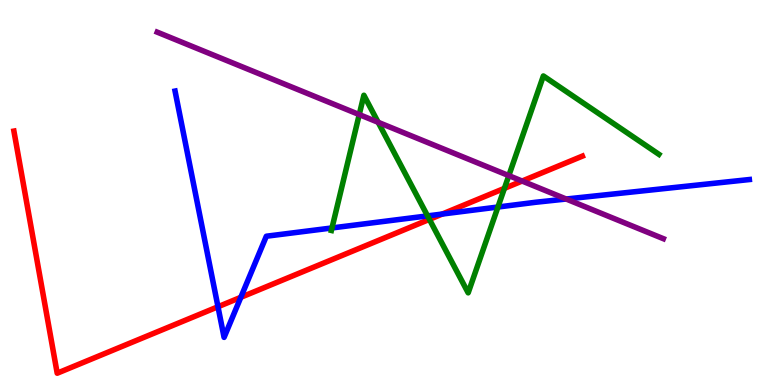[{'lines': ['blue', 'red'], 'intersections': [{'x': 2.81, 'y': 2.03}, {'x': 3.11, 'y': 2.28}, {'x': 5.71, 'y': 4.44}]}, {'lines': ['green', 'red'], 'intersections': [{'x': 5.54, 'y': 4.3}, {'x': 6.51, 'y': 5.11}]}, {'lines': ['purple', 'red'], 'intersections': [{'x': 6.74, 'y': 5.3}]}, {'lines': ['blue', 'green'], 'intersections': [{'x': 4.28, 'y': 4.08}, {'x': 5.52, 'y': 4.39}, {'x': 6.42, 'y': 4.62}]}, {'lines': ['blue', 'purple'], 'intersections': [{'x': 7.31, 'y': 4.83}]}, {'lines': ['green', 'purple'], 'intersections': [{'x': 4.64, 'y': 7.02}, {'x': 4.88, 'y': 6.82}, {'x': 6.57, 'y': 5.44}]}]